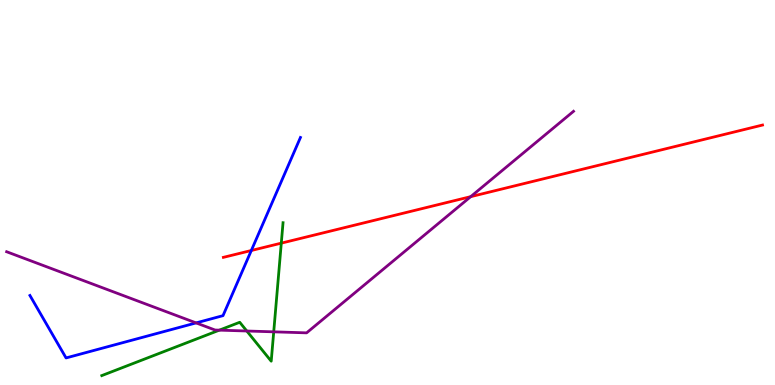[{'lines': ['blue', 'red'], 'intersections': [{'x': 3.24, 'y': 3.49}]}, {'lines': ['green', 'red'], 'intersections': [{'x': 3.63, 'y': 3.68}]}, {'lines': ['purple', 'red'], 'intersections': [{'x': 6.07, 'y': 4.89}]}, {'lines': ['blue', 'green'], 'intersections': []}, {'lines': ['blue', 'purple'], 'intersections': [{'x': 2.53, 'y': 1.61}]}, {'lines': ['green', 'purple'], 'intersections': [{'x': 2.83, 'y': 1.42}, {'x': 3.18, 'y': 1.4}, {'x': 3.53, 'y': 1.38}]}]